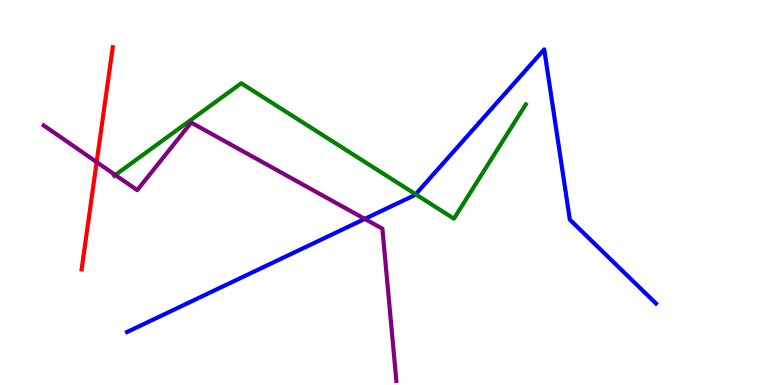[{'lines': ['blue', 'red'], 'intersections': []}, {'lines': ['green', 'red'], 'intersections': []}, {'lines': ['purple', 'red'], 'intersections': [{'x': 1.25, 'y': 5.79}]}, {'lines': ['blue', 'green'], 'intersections': [{'x': 5.36, 'y': 4.95}]}, {'lines': ['blue', 'purple'], 'intersections': [{'x': 4.71, 'y': 4.31}]}, {'lines': ['green', 'purple'], 'intersections': [{'x': 1.49, 'y': 5.46}]}]